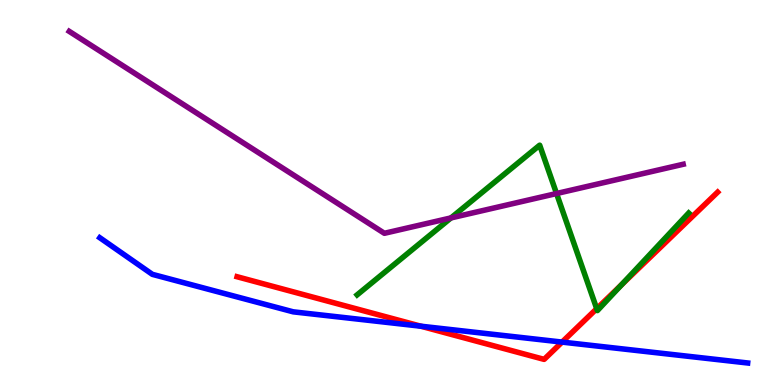[{'lines': ['blue', 'red'], 'intersections': [{'x': 5.43, 'y': 1.53}, {'x': 7.25, 'y': 1.11}]}, {'lines': ['green', 'red'], 'intersections': [{'x': 7.7, 'y': 1.98}, {'x': 8.02, 'y': 2.6}]}, {'lines': ['purple', 'red'], 'intersections': []}, {'lines': ['blue', 'green'], 'intersections': []}, {'lines': ['blue', 'purple'], 'intersections': []}, {'lines': ['green', 'purple'], 'intersections': [{'x': 5.82, 'y': 4.34}, {'x': 7.18, 'y': 4.97}]}]